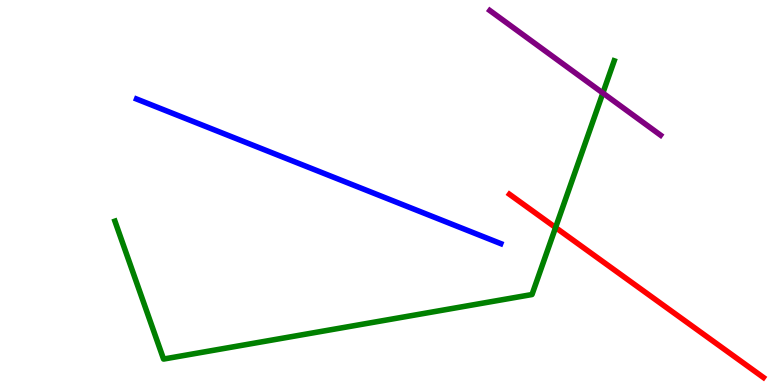[{'lines': ['blue', 'red'], 'intersections': []}, {'lines': ['green', 'red'], 'intersections': [{'x': 7.17, 'y': 4.09}]}, {'lines': ['purple', 'red'], 'intersections': []}, {'lines': ['blue', 'green'], 'intersections': []}, {'lines': ['blue', 'purple'], 'intersections': []}, {'lines': ['green', 'purple'], 'intersections': [{'x': 7.78, 'y': 7.58}]}]